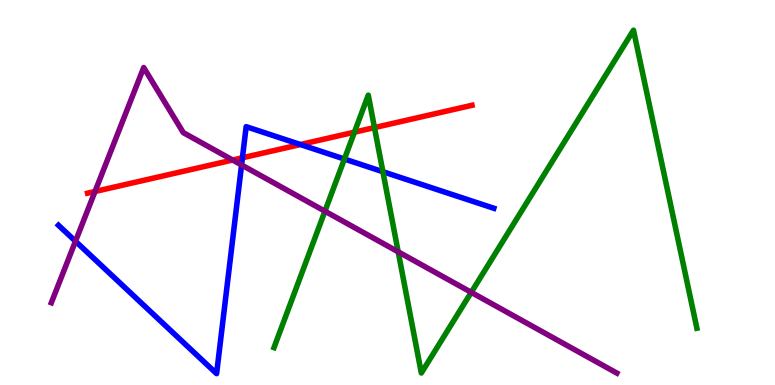[{'lines': ['blue', 'red'], 'intersections': [{'x': 3.13, 'y': 5.9}, {'x': 3.88, 'y': 6.25}]}, {'lines': ['green', 'red'], 'intersections': [{'x': 4.57, 'y': 6.57}, {'x': 4.83, 'y': 6.69}]}, {'lines': ['purple', 'red'], 'intersections': [{'x': 1.23, 'y': 5.03}, {'x': 3.0, 'y': 5.84}]}, {'lines': ['blue', 'green'], 'intersections': [{'x': 4.44, 'y': 5.87}, {'x': 4.94, 'y': 5.54}]}, {'lines': ['blue', 'purple'], 'intersections': [{'x': 0.974, 'y': 3.73}, {'x': 3.12, 'y': 5.72}]}, {'lines': ['green', 'purple'], 'intersections': [{'x': 4.19, 'y': 4.51}, {'x': 5.14, 'y': 3.46}, {'x': 6.08, 'y': 2.41}]}]